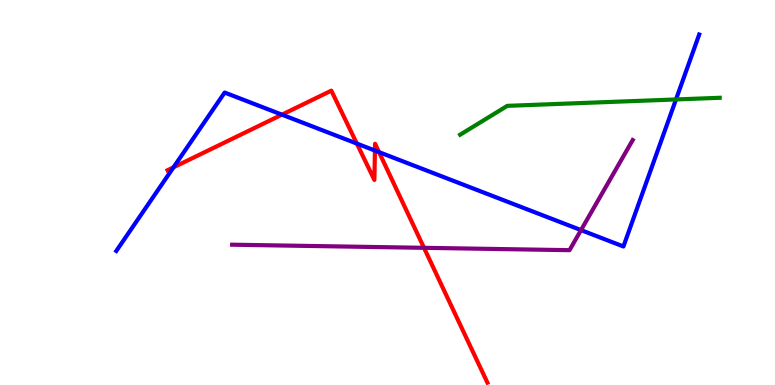[{'lines': ['blue', 'red'], 'intersections': [{'x': 2.24, 'y': 5.65}, {'x': 3.64, 'y': 7.02}, {'x': 4.6, 'y': 6.27}, {'x': 4.84, 'y': 6.09}, {'x': 4.89, 'y': 6.05}]}, {'lines': ['green', 'red'], 'intersections': []}, {'lines': ['purple', 'red'], 'intersections': [{'x': 5.47, 'y': 3.56}]}, {'lines': ['blue', 'green'], 'intersections': [{'x': 8.72, 'y': 7.42}]}, {'lines': ['blue', 'purple'], 'intersections': [{'x': 7.5, 'y': 4.02}]}, {'lines': ['green', 'purple'], 'intersections': []}]